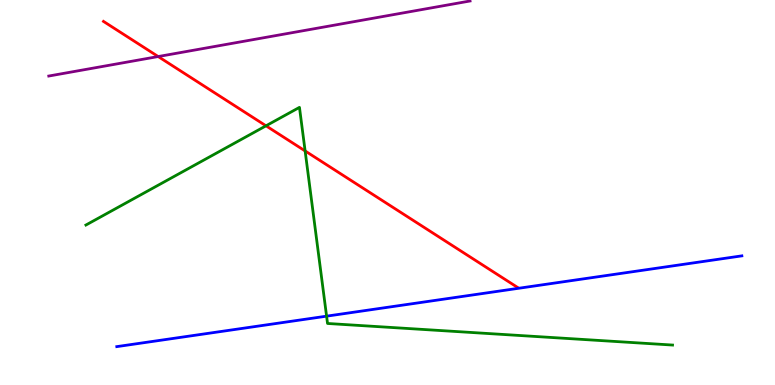[{'lines': ['blue', 'red'], 'intersections': []}, {'lines': ['green', 'red'], 'intersections': [{'x': 3.43, 'y': 6.73}, {'x': 3.94, 'y': 6.08}]}, {'lines': ['purple', 'red'], 'intersections': [{'x': 2.04, 'y': 8.53}]}, {'lines': ['blue', 'green'], 'intersections': [{'x': 4.21, 'y': 1.79}]}, {'lines': ['blue', 'purple'], 'intersections': []}, {'lines': ['green', 'purple'], 'intersections': []}]